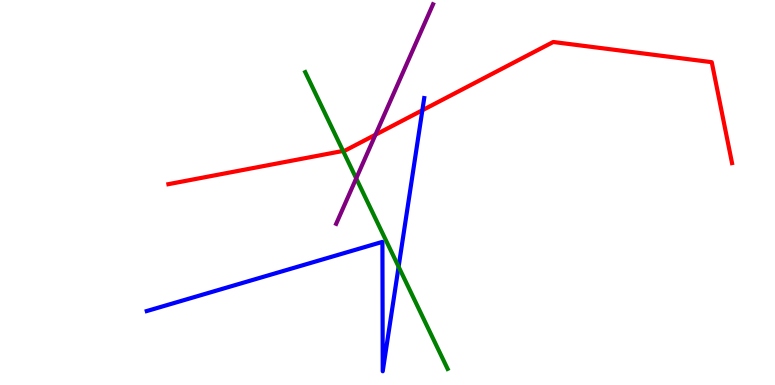[{'lines': ['blue', 'red'], 'intersections': [{'x': 5.45, 'y': 7.14}]}, {'lines': ['green', 'red'], 'intersections': [{'x': 4.43, 'y': 6.08}]}, {'lines': ['purple', 'red'], 'intersections': [{'x': 4.84, 'y': 6.5}]}, {'lines': ['blue', 'green'], 'intersections': [{'x': 5.14, 'y': 3.07}]}, {'lines': ['blue', 'purple'], 'intersections': []}, {'lines': ['green', 'purple'], 'intersections': [{'x': 4.6, 'y': 5.37}]}]